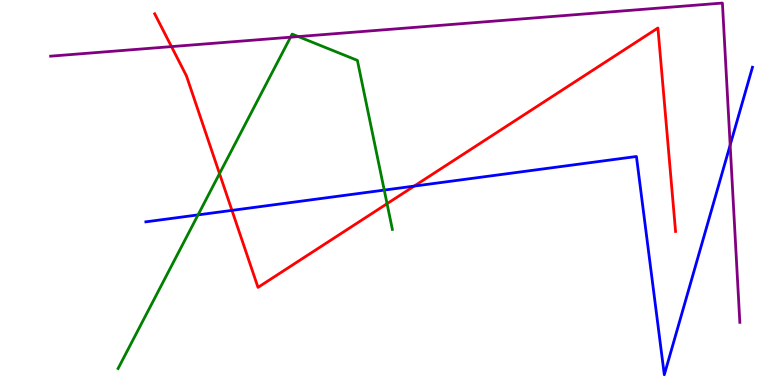[{'lines': ['blue', 'red'], 'intersections': [{'x': 2.99, 'y': 4.54}, {'x': 5.34, 'y': 5.17}]}, {'lines': ['green', 'red'], 'intersections': [{'x': 2.83, 'y': 5.49}, {'x': 4.99, 'y': 4.71}]}, {'lines': ['purple', 'red'], 'intersections': [{'x': 2.21, 'y': 8.79}]}, {'lines': ['blue', 'green'], 'intersections': [{'x': 2.56, 'y': 4.42}, {'x': 4.96, 'y': 5.06}]}, {'lines': ['blue', 'purple'], 'intersections': [{'x': 9.42, 'y': 6.23}]}, {'lines': ['green', 'purple'], 'intersections': [{'x': 3.75, 'y': 9.03}, {'x': 3.85, 'y': 9.05}]}]